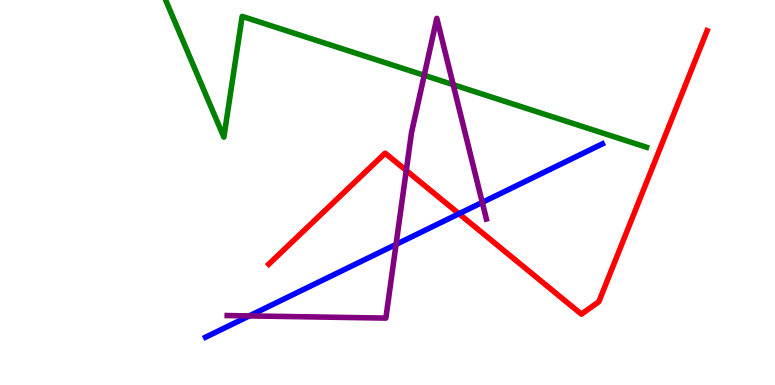[{'lines': ['blue', 'red'], 'intersections': [{'x': 5.92, 'y': 4.45}]}, {'lines': ['green', 'red'], 'intersections': []}, {'lines': ['purple', 'red'], 'intersections': [{'x': 5.24, 'y': 5.57}]}, {'lines': ['blue', 'green'], 'intersections': []}, {'lines': ['blue', 'purple'], 'intersections': [{'x': 3.22, 'y': 1.79}, {'x': 5.11, 'y': 3.65}, {'x': 6.22, 'y': 4.74}]}, {'lines': ['green', 'purple'], 'intersections': [{'x': 5.47, 'y': 8.04}, {'x': 5.85, 'y': 7.8}]}]